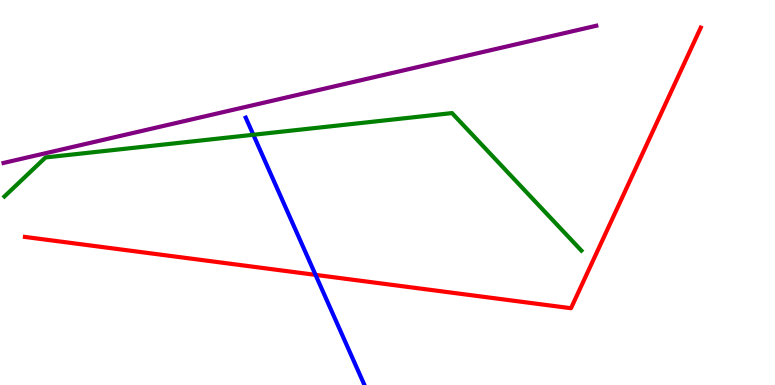[{'lines': ['blue', 'red'], 'intersections': [{'x': 4.07, 'y': 2.86}]}, {'lines': ['green', 'red'], 'intersections': []}, {'lines': ['purple', 'red'], 'intersections': []}, {'lines': ['blue', 'green'], 'intersections': [{'x': 3.27, 'y': 6.5}]}, {'lines': ['blue', 'purple'], 'intersections': []}, {'lines': ['green', 'purple'], 'intersections': []}]